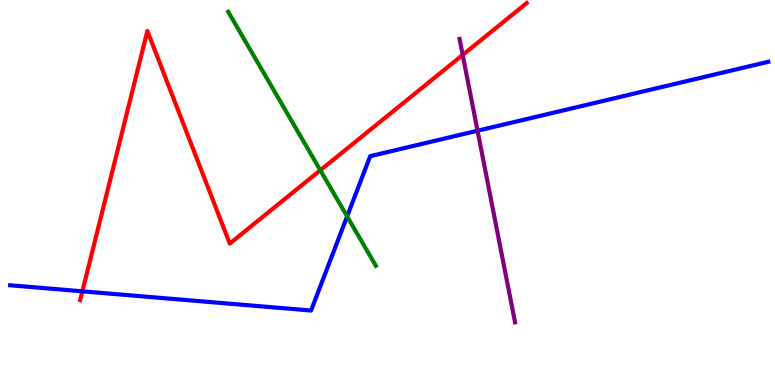[{'lines': ['blue', 'red'], 'intersections': [{'x': 1.06, 'y': 2.43}]}, {'lines': ['green', 'red'], 'intersections': [{'x': 4.13, 'y': 5.58}]}, {'lines': ['purple', 'red'], 'intersections': [{'x': 5.97, 'y': 8.57}]}, {'lines': ['blue', 'green'], 'intersections': [{'x': 4.48, 'y': 4.38}]}, {'lines': ['blue', 'purple'], 'intersections': [{'x': 6.16, 'y': 6.6}]}, {'lines': ['green', 'purple'], 'intersections': []}]